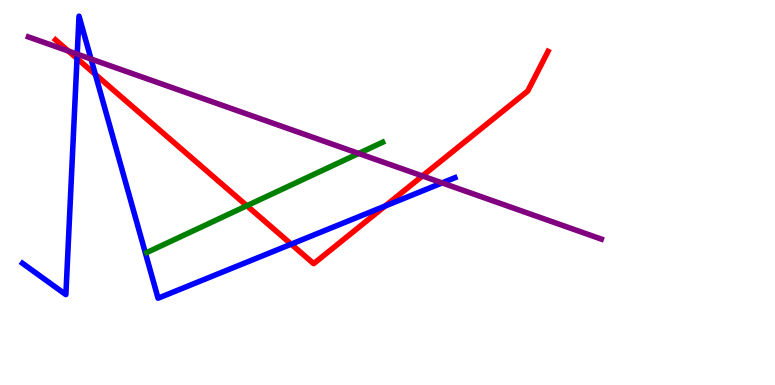[{'lines': ['blue', 'red'], 'intersections': [{'x': 0.994, 'y': 8.48}, {'x': 1.23, 'y': 8.07}, {'x': 3.76, 'y': 3.66}, {'x': 4.97, 'y': 4.65}]}, {'lines': ['green', 'red'], 'intersections': [{'x': 3.19, 'y': 4.66}]}, {'lines': ['purple', 'red'], 'intersections': [{'x': 0.882, 'y': 8.67}, {'x': 5.45, 'y': 5.43}]}, {'lines': ['blue', 'green'], 'intersections': []}, {'lines': ['blue', 'purple'], 'intersections': [{'x': 0.996, 'y': 8.59}, {'x': 1.17, 'y': 8.47}, {'x': 5.7, 'y': 5.25}]}, {'lines': ['green', 'purple'], 'intersections': [{'x': 4.63, 'y': 6.01}]}]